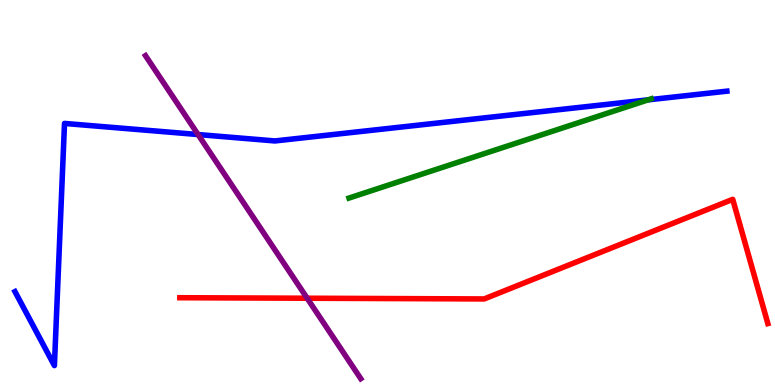[{'lines': ['blue', 'red'], 'intersections': []}, {'lines': ['green', 'red'], 'intersections': []}, {'lines': ['purple', 'red'], 'intersections': [{'x': 3.96, 'y': 2.25}]}, {'lines': ['blue', 'green'], 'intersections': [{'x': 8.36, 'y': 7.41}]}, {'lines': ['blue', 'purple'], 'intersections': [{'x': 2.56, 'y': 6.51}]}, {'lines': ['green', 'purple'], 'intersections': []}]